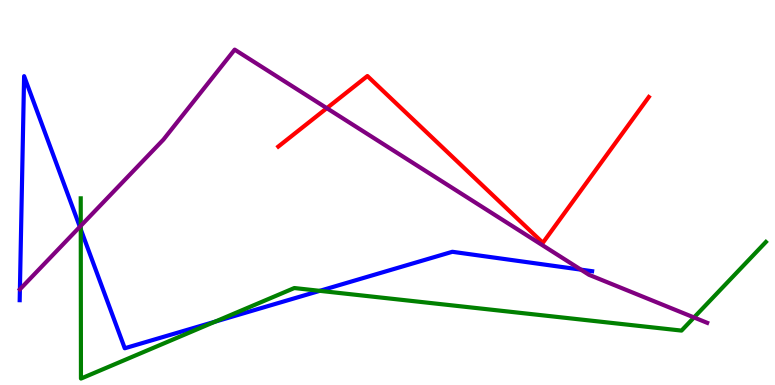[{'lines': ['blue', 'red'], 'intersections': []}, {'lines': ['green', 'red'], 'intersections': []}, {'lines': ['purple', 'red'], 'intersections': [{'x': 4.22, 'y': 7.19}]}, {'lines': ['blue', 'green'], 'intersections': [{'x': 1.04, 'y': 4.04}, {'x': 2.78, 'y': 1.64}, {'x': 4.13, 'y': 2.45}]}, {'lines': ['blue', 'purple'], 'intersections': [{'x': 0.257, 'y': 2.48}, {'x': 1.03, 'y': 4.11}, {'x': 7.5, 'y': 3.0}]}, {'lines': ['green', 'purple'], 'intersections': [{'x': 1.04, 'y': 4.13}, {'x': 8.96, 'y': 1.75}]}]